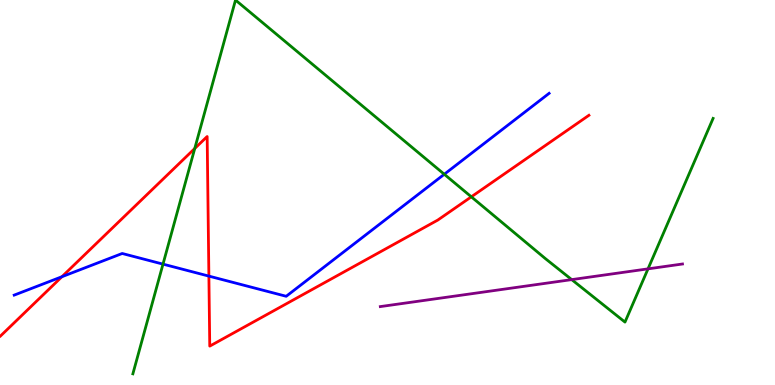[{'lines': ['blue', 'red'], 'intersections': [{'x': 0.799, 'y': 2.81}, {'x': 2.7, 'y': 2.83}]}, {'lines': ['green', 'red'], 'intersections': [{'x': 2.51, 'y': 6.14}, {'x': 6.08, 'y': 4.89}]}, {'lines': ['purple', 'red'], 'intersections': []}, {'lines': ['blue', 'green'], 'intersections': [{'x': 2.1, 'y': 3.14}, {'x': 5.73, 'y': 5.47}]}, {'lines': ['blue', 'purple'], 'intersections': []}, {'lines': ['green', 'purple'], 'intersections': [{'x': 7.38, 'y': 2.74}, {'x': 8.36, 'y': 3.02}]}]